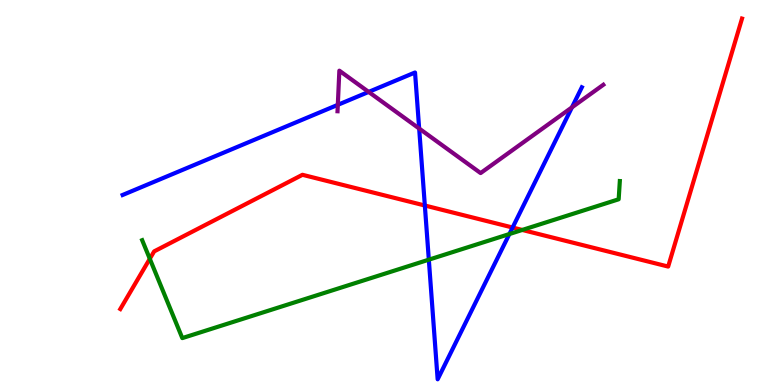[{'lines': ['blue', 'red'], 'intersections': [{'x': 5.48, 'y': 4.66}, {'x': 6.61, 'y': 4.09}]}, {'lines': ['green', 'red'], 'intersections': [{'x': 1.93, 'y': 3.28}, {'x': 6.74, 'y': 4.03}]}, {'lines': ['purple', 'red'], 'intersections': []}, {'lines': ['blue', 'green'], 'intersections': [{'x': 5.53, 'y': 3.26}, {'x': 6.57, 'y': 3.92}]}, {'lines': ['blue', 'purple'], 'intersections': [{'x': 4.36, 'y': 7.28}, {'x': 4.76, 'y': 7.61}, {'x': 5.41, 'y': 6.66}, {'x': 7.38, 'y': 7.21}]}, {'lines': ['green', 'purple'], 'intersections': []}]